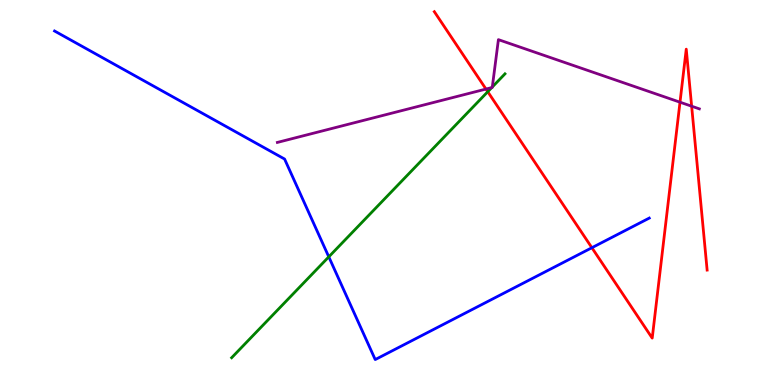[{'lines': ['blue', 'red'], 'intersections': [{'x': 7.64, 'y': 3.57}]}, {'lines': ['green', 'red'], 'intersections': [{'x': 6.29, 'y': 7.62}]}, {'lines': ['purple', 'red'], 'intersections': [{'x': 6.27, 'y': 7.69}, {'x': 8.77, 'y': 7.35}, {'x': 8.92, 'y': 7.24}]}, {'lines': ['blue', 'green'], 'intersections': [{'x': 4.24, 'y': 3.33}]}, {'lines': ['blue', 'purple'], 'intersections': []}, {'lines': ['green', 'purple'], 'intersections': [{'x': 6.35, 'y': 7.73}, {'x': 6.35, 'y': 7.74}]}]